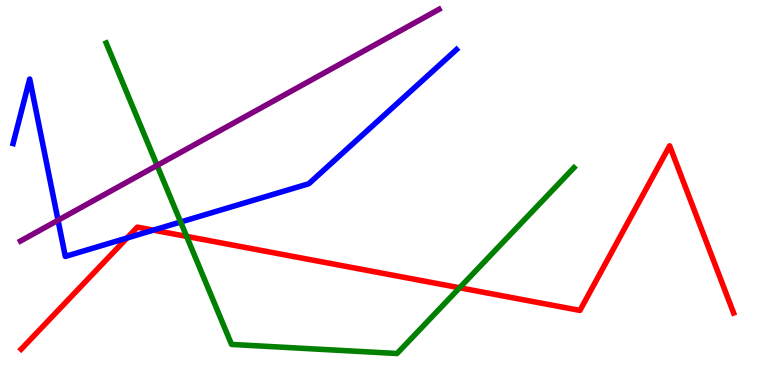[{'lines': ['blue', 'red'], 'intersections': [{'x': 1.64, 'y': 3.82}, {'x': 1.98, 'y': 4.02}]}, {'lines': ['green', 'red'], 'intersections': [{'x': 2.41, 'y': 3.86}, {'x': 5.93, 'y': 2.53}]}, {'lines': ['purple', 'red'], 'intersections': []}, {'lines': ['blue', 'green'], 'intersections': [{'x': 2.33, 'y': 4.23}]}, {'lines': ['blue', 'purple'], 'intersections': [{'x': 0.749, 'y': 4.28}]}, {'lines': ['green', 'purple'], 'intersections': [{'x': 2.03, 'y': 5.7}]}]